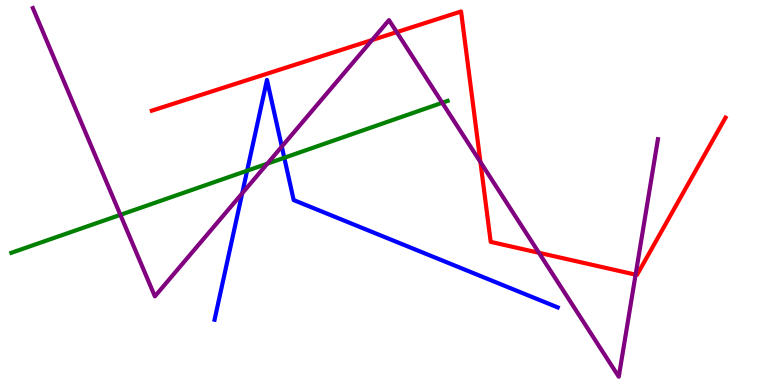[{'lines': ['blue', 'red'], 'intersections': []}, {'lines': ['green', 'red'], 'intersections': []}, {'lines': ['purple', 'red'], 'intersections': [{'x': 4.8, 'y': 8.96}, {'x': 5.12, 'y': 9.17}, {'x': 6.2, 'y': 5.79}, {'x': 6.95, 'y': 3.43}, {'x': 8.2, 'y': 2.87}]}, {'lines': ['blue', 'green'], 'intersections': [{'x': 3.19, 'y': 5.57}, {'x': 3.67, 'y': 5.9}]}, {'lines': ['blue', 'purple'], 'intersections': [{'x': 3.12, 'y': 4.98}, {'x': 3.64, 'y': 6.19}]}, {'lines': ['green', 'purple'], 'intersections': [{'x': 1.55, 'y': 4.42}, {'x': 3.45, 'y': 5.75}, {'x': 5.71, 'y': 7.33}]}]